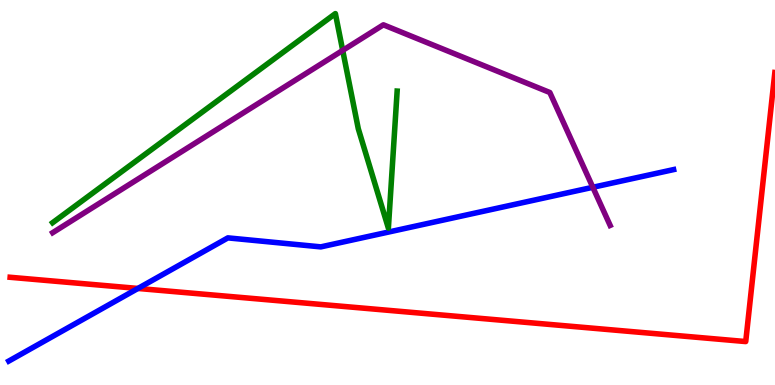[{'lines': ['blue', 'red'], 'intersections': [{'x': 1.78, 'y': 2.51}]}, {'lines': ['green', 'red'], 'intersections': []}, {'lines': ['purple', 'red'], 'intersections': []}, {'lines': ['blue', 'green'], 'intersections': []}, {'lines': ['blue', 'purple'], 'intersections': [{'x': 7.65, 'y': 5.14}]}, {'lines': ['green', 'purple'], 'intersections': [{'x': 4.42, 'y': 8.69}]}]